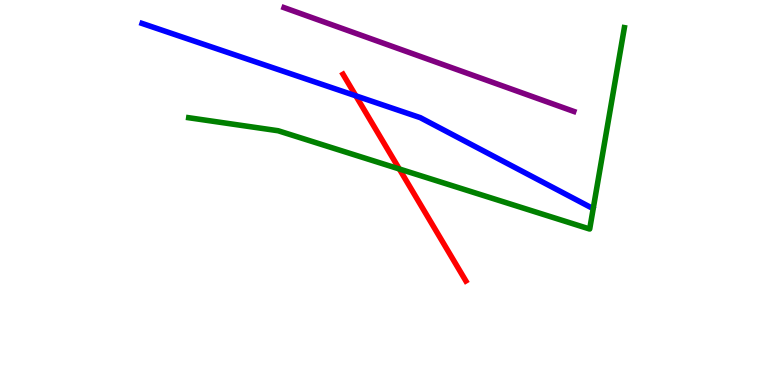[{'lines': ['blue', 'red'], 'intersections': [{'x': 4.59, 'y': 7.51}]}, {'lines': ['green', 'red'], 'intersections': [{'x': 5.15, 'y': 5.61}]}, {'lines': ['purple', 'red'], 'intersections': []}, {'lines': ['blue', 'green'], 'intersections': []}, {'lines': ['blue', 'purple'], 'intersections': []}, {'lines': ['green', 'purple'], 'intersections': []}]